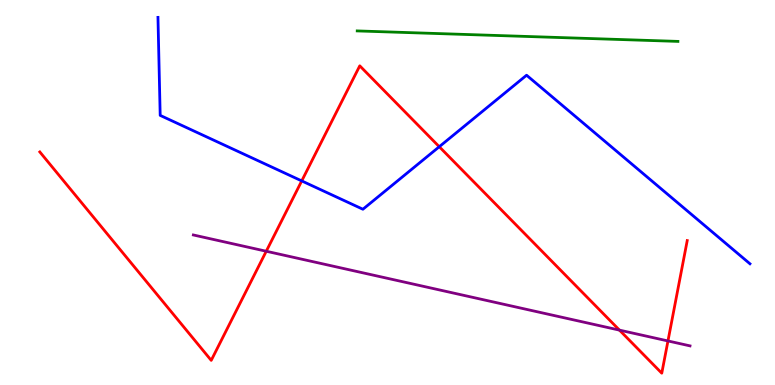[{'lines': ['blue', 'red'], 'intersections': [{'x': 3.89, 'y': 5.3}, {'x': 5.67, 'y': 6.19}]}, {'lines': ['green', 'red'], 'intersections': []}, {'lines': ['purple', 'red'], 'intersections': [{'x': 3.44, 'y': 3.47}, {'x': 7.99, 'y': 1.43}, {'x': 8.62, 'y': 1.14}]}, {'lines': ['blue', 'green'], 'intersections': []}, {'lines': ['blue', 'purple'], 'intersections': []}, {'lines': ['green', 'purple'], 'intersections': []}]